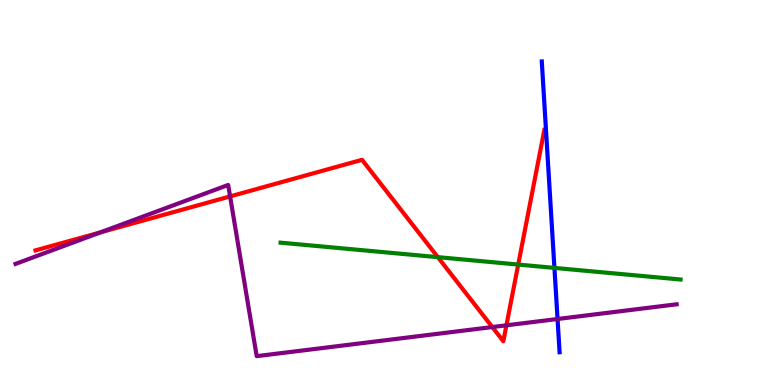[{'lines': ['blue', 'red'], 'intersections': []}, {'lines': ['green', 'red'], 'intersections': [{'x': 5.65, 'y': 3.32}, {'x': 6.69, 'y': 3.13}]}, {'lines': ['purple', 'red'], 'intersections': [{'x': 1.3, 'y': 3.96}, {'x': 2.97, 'y': 4.9}, {'x': 6.35, 'y': 1.51}, {'x': 6.53, 'y': 1.55}]}, {'lines': ['blue', 'green'], 'intersections': [{'x': 7.15, 'y': 3.04}]}, {'lines': ['blue', 'purple'], 'intersections': [{'x': 7.19, 'y': 1.71}]}, {'lines': ['green', 'purple'], 'intersections': []}]